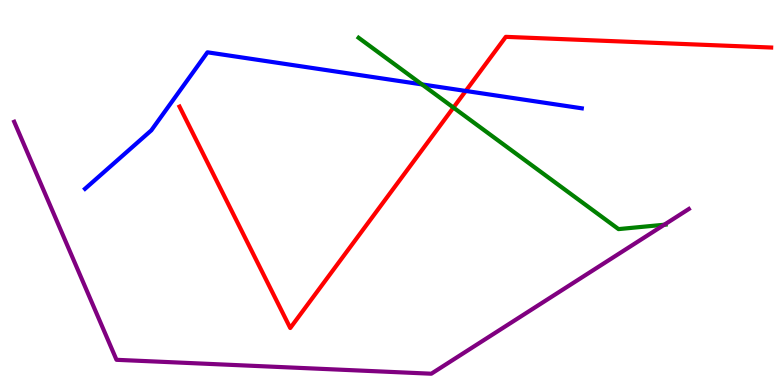[{'lines': ['blue', 'red'], 'intersections': [{'x': 6.01, 'y': 7.64}]}, {'lines': ['green', 'red'], 'intersections': [{'x': 5.85, 'y': 7.21}]}, {'lines': ['purple', 'red'], 'intersections': []}, {'lines': ['blue', 'green'], 'intersections': [{'x': 5.44, 'y': 7.81}]}, {'lines': ['blue', 'purple'], 'intersections': []}, {'lines': ['green', 'purple'], 'intersections': [{'x': 8.57, 'y': 4.16}]}]